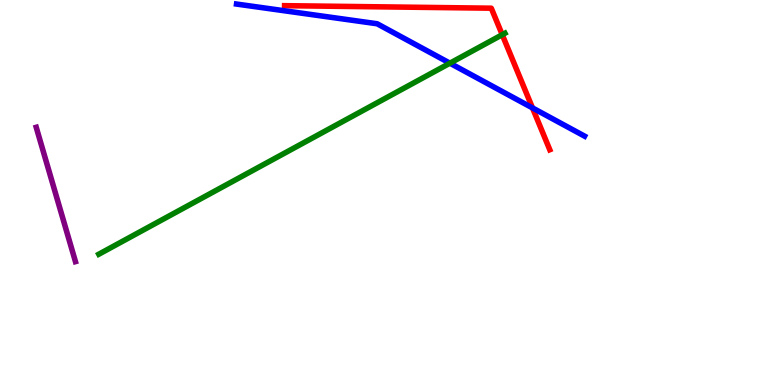[{'lines': ['blue', 'red'], 'intersections': [{'x': 6.87, 'y': 7.2}]}, {'lines': ['green', 'red'], 'intersections': [{'x': 6.48, 'y': 9.1}]}, {'lines': ['purple', 'red'], 'intersections': []}, {'lines': ['blue', 'green'], 'intersections': [{'x': 5.81, 'y': 8.36}]}, {'lines': ['blue', 'purple'], 'intersections': []}, {'lines': ['green', 'purple'], 'intersections': []}]